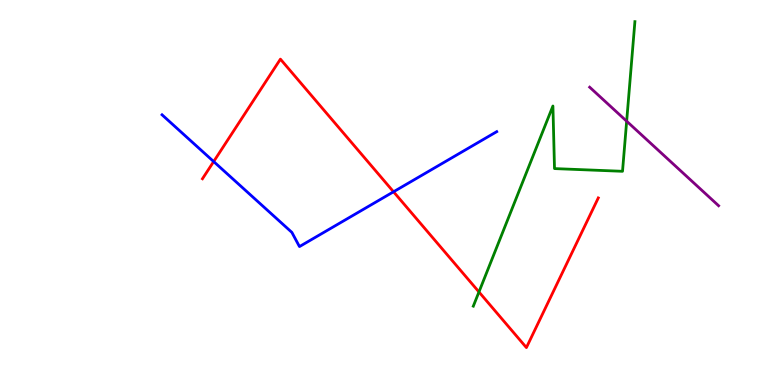[{'lines': ['blue', 'red'], 'intersections': [{'x': 2.76, 'y': 5.8}, {'x': 5.08, 'y': 5.02}]}, {'lines': ['green', 'red'], 'intersections': [{'x': 6.18, 'y': 2.42}]}, {'lines': ['purple', 'red'], 'intersections': []}, {'lines': ['blue', 'green'], 'intersections': []}, {'lines': ['blue', 'purple'], 'intersections': []}, {'lines': ['green', 'purple'], 'intersections': [{'x': 8.09, 'y': 6.85}]}]